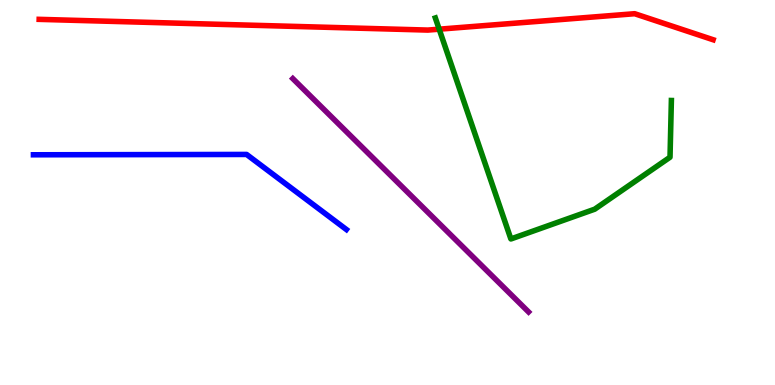[{'lines': ['blue', 'red'], 'intersections': []}, {'lines': ['green', 'red'], 'intersections': [{'x': 5.67, 'y': 9.24}]}, {'lines': ['purple', 'red'], 'intersections': []}, {'lines': ['blue', 'green'], 'intersections': []}, {'lines': ['blue', 'purple'], 'intersections': []}, {'lines': ['green', 'purple'], 'intersections': []}]